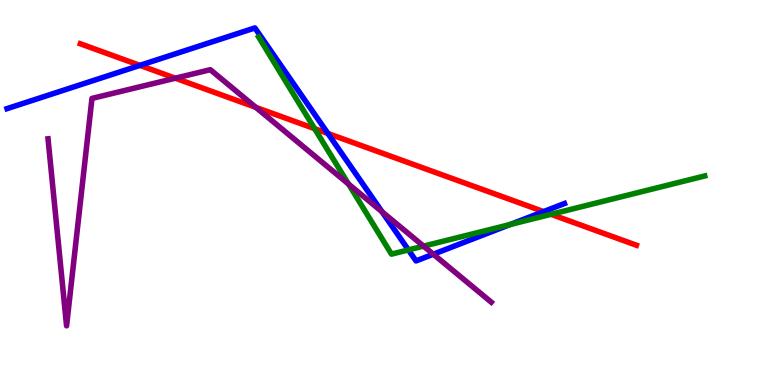[{'lines': ['blue', 'red'], 'intersections': [{'x': 1.81, 'y': 8.3}, {'x': 4.23, 'y': 6.53}, {'x': 7.01, 'y': 4.5}]}, {'lines': ['green', 'red'], 'intersections': [{'x': 4.06, 'y': 6.66}, {'x': 7.11, 'y': 4.43}]}, {'lines': ['purple', 'red'], 'intersections': [{'x': 2.26, 'y': 7.97}, {'x': 3.3, 'y': 7.21}]}, {'lines': ['blue', 'green'], 'intersections': [{'x': 5.27, 'y': 3.51}, {'x': 6.58, 'y': 4.17}]}, {'lines': ['blue', 'purple'], 'intersections': [{'x': 4.93, 'y': 4.5}, {'x': 5.59, 'y': 3.4}]}, {'lines': ['green', 'purple'], 'intersections': [{'x': 4.5, 'y': 5.22}, {'x': 5.47, 'y': 3.61}]}]